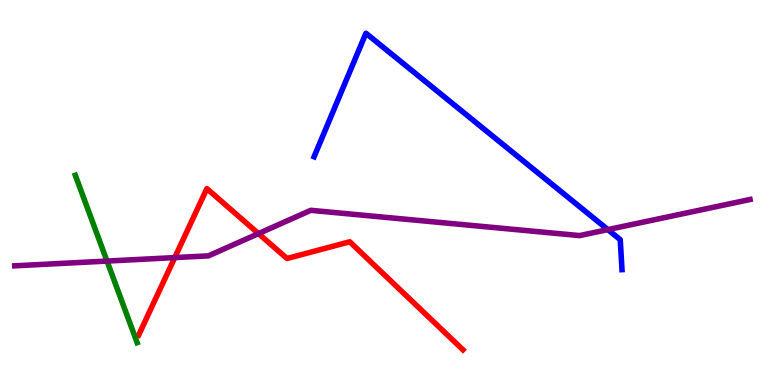[{'lines': ['blue', 'red'], 'intersections': []}, {'lines': ['green', 'red'], 'intersections': []}, {'lines': ['purple', 'red'], 'intersections': [{'x': 2.25, 'y': 3.31}, {'x': 3.34, 'y': 3.93}]}, {'lines': ['blue', 'green'], 'intersections': []}, {'lines': ['blue', 'purple'], 'intersections': [{'x': 7.84, 'y': 4.04}]}, {'lines': ['green', 'purple'], 'intersections': [{'x': 1.38, 'y': 3.22}]}]